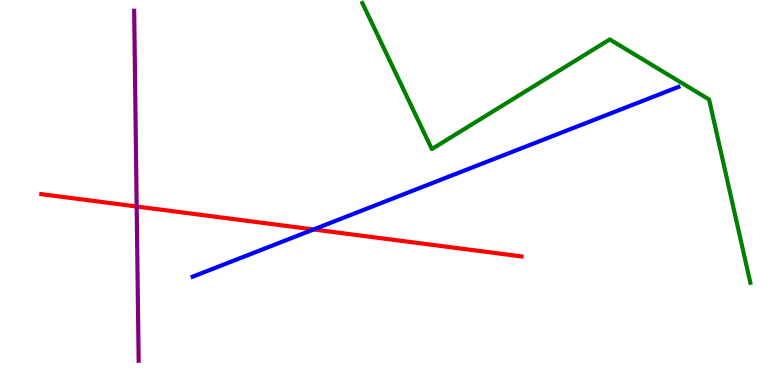[{'lines': ['blue', 'red'], 'intersections': [{'x': 4.05, 'y': 4.04}]}, {'lines': ['green', 'red'], 'intersections': []}, {'lines': ['purple', 'red'], 'intersections': [{'x': 1.76, 'y': 4.64}]}, {'lines': ['blue', 'green'], 'intersections': []}, {'lines': ['blue', 'purple'], 'intersections': []}, {'lines': ['green', 'purple'], 'intersections': []}]